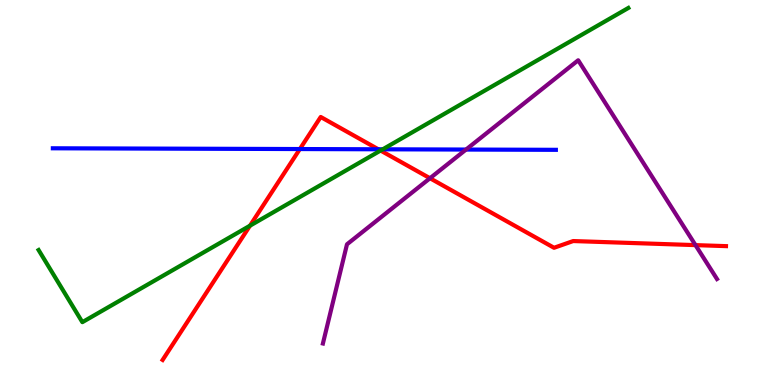[{'lines': ['blue', 'red'], 'intersections': [{'x': 3.87, 'y': 6.13}, {'x': 4.88, 'y': 6.12}]}, {'lines': ['green', 'red'], 'intersections': [{'x': 3.23, 'y': 4.14}, {'x': 4.91, 'y': 6.09}]}, {'lines': ['purple', 'red'], 'intersections': [{'x': 5.55, 'y': 5.37}, {'x': 8.97, 'y': 3.63}]}, {'lines': ['blue', 'green'], 'intersections': [{'x': 4.94, 'y': 6.12}]}, {'lines': ['blue', 'purple'], 'intersections': [{'x': 6.01, 'y': 6.12}]}, {'lines': ['green', 'purple'], 'intersections': []}]